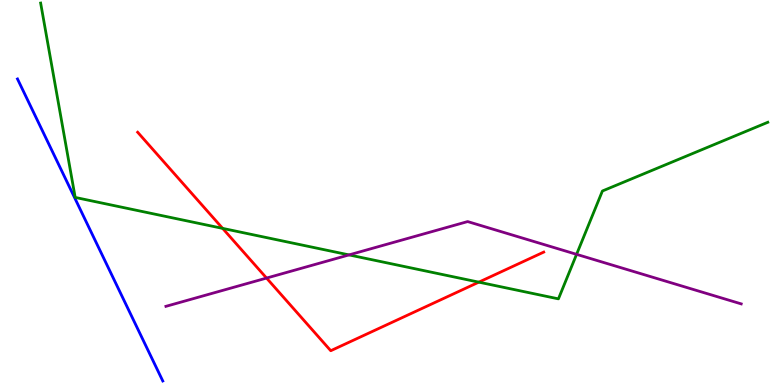[{'lines': ['blue', 'red'], 'intersections': []}, {'lines': ['green', 'red'], 'intersections': [{'x': 2.87, 'y': 4.07}, {'x': 6.18, 'y': 2.67}]}, {'lines': ['purple', 'red'], 'intersections': [{'x': 3.44, 'y': 2.78}]}, {'lines': ['blue', 'green'], 'intersections': []}, {'lines': ['blue', 'purple'], 'intersections': []}, {'lines': ['green', 'purple'], 'intersections': [{'x': 4.5, 'y': 3.38}, {'x': 7.44, 'y': 3.39}]}]